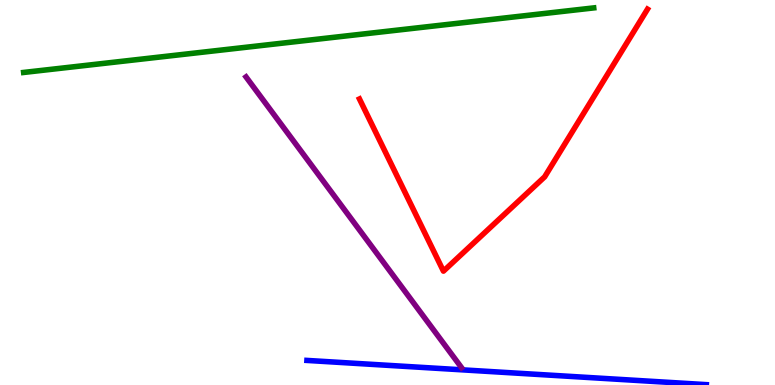[{'lines': ['blue', 'red'], 'intersections': []}, {'lines': ['green', 'red'], 'intersections': []}, {'lines': ['purple', 'red'], 'intersections': []}, {'lines': ['blue', 'green'], 'intersections': []}, {'lines': ['blue', 'purple'], 'intersections': []}, {'lines': ['green', 'purple'], 'intersections': []}]